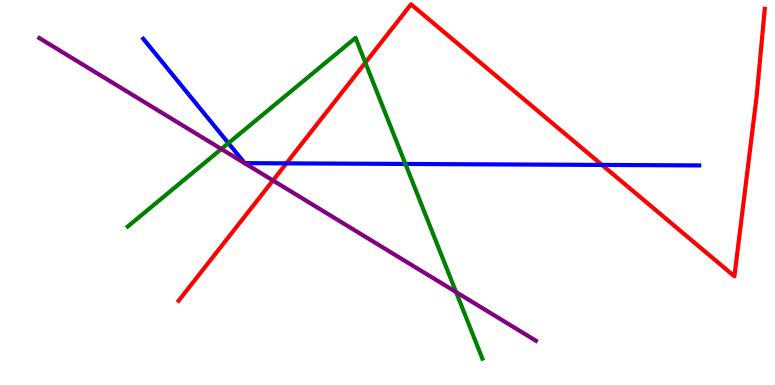[{'lines': ['blue', 'red'], 'intersections': [{'x': 3.7, 'y': 5.76}, {'x': 7.77, 'y': 5.72}]}, {'lines': ['green', 'red'], 'intersections': [{'x': 4.71, 'y': 8.37}]}, {'lines': ['purple', 'red'], 'intersections': [{'x': 3.52, 'y': 5.31}]}, {'lines': ['blue', 'green'], 'intersections': [{'x': 2.95, 'y': 6.28}, {'x': 5.23, 'y': 5.74}]}, {'lines': ['blue', 'purple'], 'intersections': []}, {'lines': ['green', 'purple'], 'intersections': [{'x': 2.86, 'y': 6.13}, {'x': 5.88, 'y': 2.41}]}]